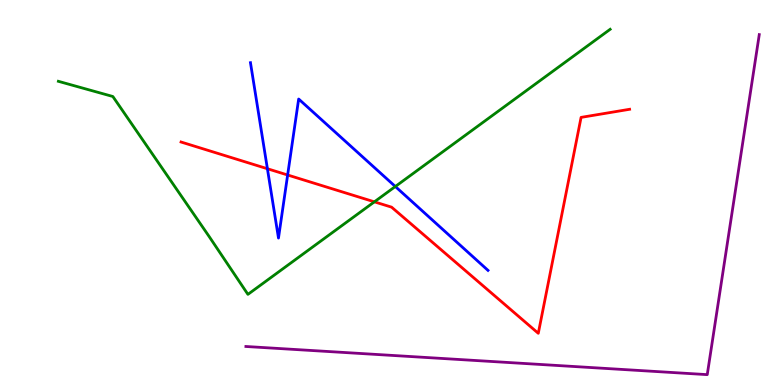[{'lines': ['blue', 'red'], 'intersections': [{'x': 3.45, 'y': 5.62}, {'x': 3.71, 'y': 5.45}]}, {'lines': ['green', 'red'], 'intersections': [{'x': 4.83, 'y': 4.76}]}, {'lines': ['purple', 'red'], 'intersections': []}, {'lines': ['blue', 'green'], 'intersections': [{'x': 5.1, 'y': 5.16}]}, {'lines': ['blue', 'purple'], 'intersections': []}, {'lines': ['green', 'purple'], 'intersections': []}]